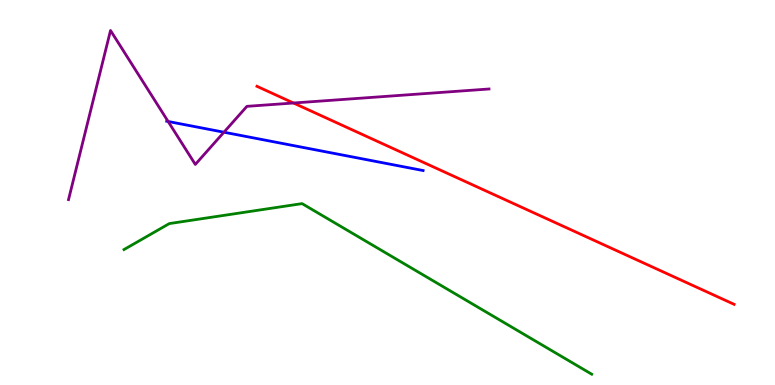[{'lines': ['blue', 'red'], 'intersections': []}, {'lines': ['green', 'red'], 'intersections': []}, {'lines': ['purple', 'red'], 'intersections': [{'x': 3.79, 'y': 7.32}]}, {'lines': ['blue', 'green'], 'intersections': []}, {'lines': ['blue', 'purple'], 'intersections': [{'x': 2.17, 'y': 6.84}, {'x': 2.89, 'y': 6.57}]}, {'lines': ['green', 'purple'], 'intersections': []}]